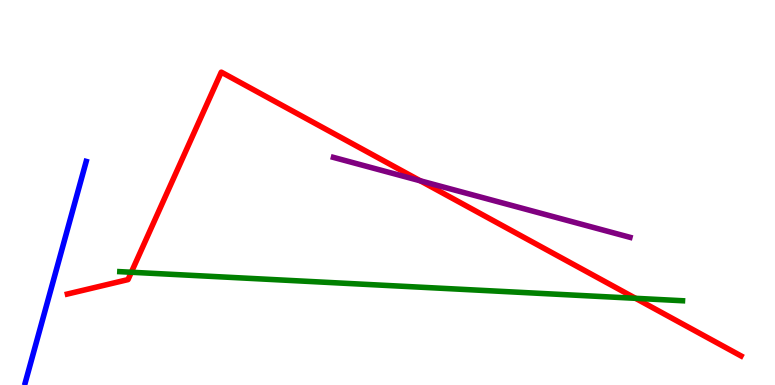[{'lines': ['blue', 'red'], 'intersections': []}, {'lines': ['green', 'red'], 'intersections': [{'x': 1.69, 'y': 2.93}, {'x': 8.2, 'y': 2.25}]}, {'lines': ['purple', 'red'], 'intersections': [{'x': 5.42, 'y': 5.3}]}, {'lines': ['blue', 'green'], 'intersections': []}, {'lines': ['blue', 'purple'], 'intersections': []}, {'lines': ['green', 'purple'], 'intersections': []}]